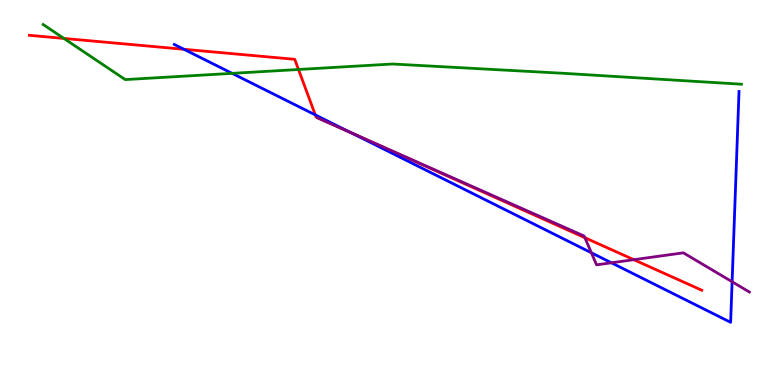[{'lines': ['blue', 'red'], 'intersections': [{'x': 2.37, 'y': 8.72}, {'x': 4.07, 'y': 7.02}, {'x': 4.52, 'y': 6.56}]}, {'lines': ['green', 'red'], 'intersections': [{'x': 0.825, 'y': 9.0}, {'x': 3.85, 'y': 8.2}]}, {'lines': ['purple', 'red'], 'intersections': [{'x': 4.63, 'y': 6.47}, {'x': 7.55, 'y': 3.83}, {'x': 8.18, 'y': 3.25}]}, {'lines': ['blue', 'green'], 'intersections': [{'x': 3.0, 'y': 8.09}]}, {'lines': ['blue', 'purple'], 'intersections': [{'x': 4.53, 'y': 6.55}, {'x': 7.63, 'y': 3.43}, {'x': 7.89, 'y': 3.17}, {'x': 9.45, 'y': 2.68}]}, {'lines': ['green', 'purple'], 'intersections': []}]